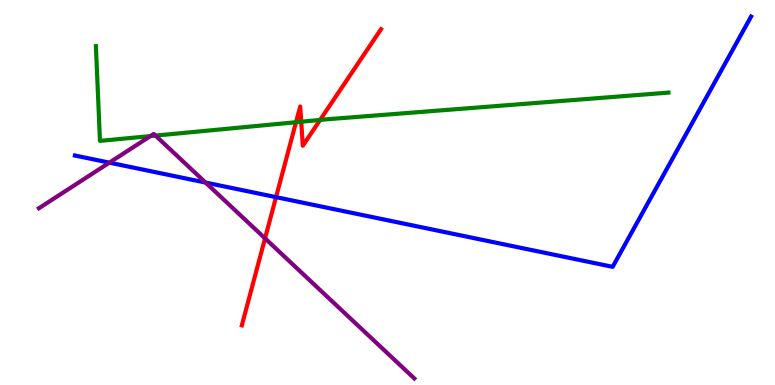[{'lines': ['blue', 'red'], 'intersections': [{'x': 3.56, 'y': 4.88}]}, {'lines': ['green', 'red'], 'intersections': [{'x': 3.82, 'y': 6.83}, {'x': 3.89, 'y': 6.84}, {'x': 4.13, 'y': 6.89}]}, {'lines': ['purple', 'red'], 'intersections': [{'x': 3.42, 'y': 3.81}]}, {'lines': ['blue', 'green'], 'intersections': []}, {'lines': ['blue', 'purple'], 'intersections': [{'x': 1.41, 'y': 5.78}, {'x': 2.65, 'y': 5.26}]}, {'lines': ['green', 'purple'], 'intersections': [{'x': 1.94, 'y': 6.47}, {'x': 2.01, 'y': 6.48}]}]